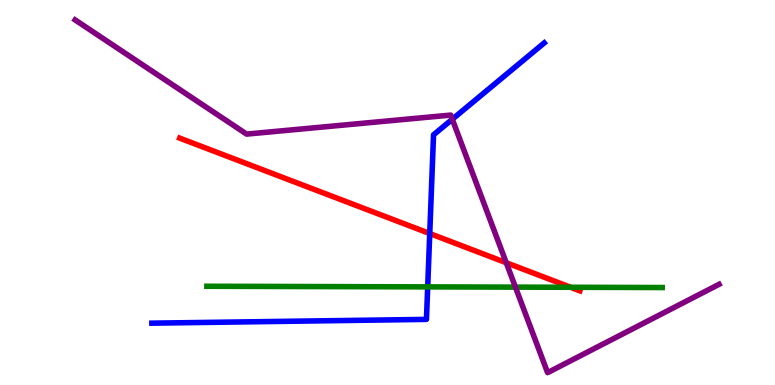[{'lines': ['blue', 'red'], 'intersections': [{'x': 5.55, 'y': 3.93}]}, {'lines': ['green', 'red'], 'intersections': [{'x': 7.36, 'y': 2.54}]}, {'lines': ['purple', 'red'], 'intersections': [{'x': 6.53, 'y': 3.18}]}, {'lines': ['blue', 'green'], 'intersections': [{'x': 5.52, 'y': 2.55}]}, {'lines': ['blue', 'purple'], 'intersections': [{'x': 5.84, 'y': 6.9}]}, {'lines': ['green', 'purple'], 'intersections': [{'x': 6.65, 'y': 2.54}]}]